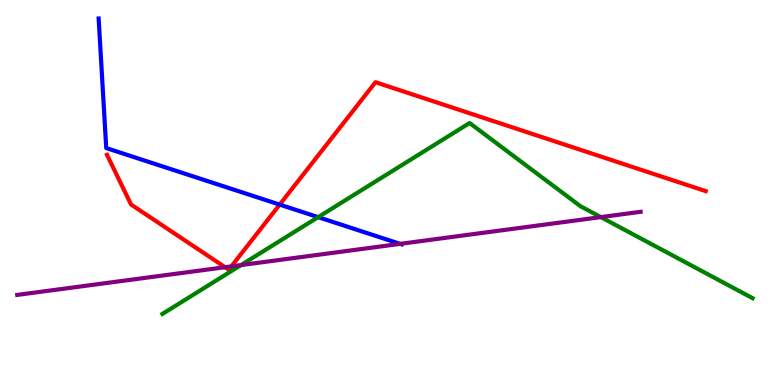[{'lines': ['blue', 'red'], 'intersections': [{'x': 3.61, 'y': 4.69}]}, {'lines': ['green', 'red'], 'intersections': []}, {'lines': ['purple', 'red'], 'intersections': [{'x': 2.9, 'y': 3.06}, {'x': 2.98, 'y': 3.08}]}, {'lines': ['blue', 'green'], 'intersections': [{'x': 4.11, 'y': 4.36}]}, {'lines': ['blue', 'purple'], 'intersections': [{'x': 5.16, 'y': 3.67}]}, {'lines': ['green', 'purple'], 'intersections': [{'x': 3.11, 'y': 3.11}, {'x': 7.75, 'y': 4.36}]}]